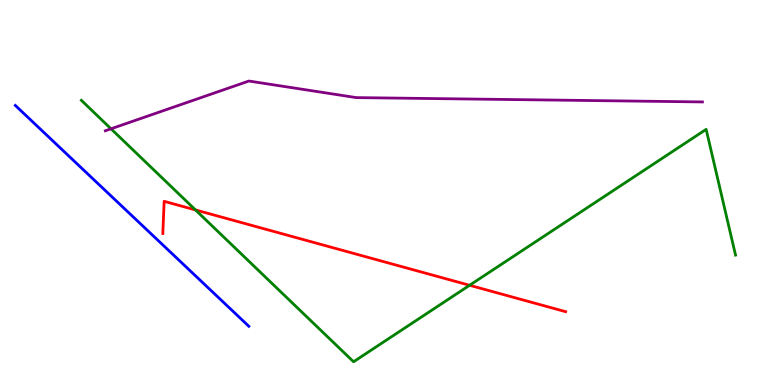[{'lines': ['blue', 'red'], 'intersections': []}, {'lines': ['green', 'red'], 'intersections': [{'x': 2.52, 'y': 4.55}, {'x': 6.06, 'y': 2.59}]}, {'lines': ['purple', 'red'], 'intersections': []}, {'lines': ['blue', 'green'], 'intersections': []}, {'lines': ['blue', 'purple'], 'intersections': []}, {'lines': ['green', 'purple'], 'intersections': [{'x': 1.43, 'y': 6.65}]}]